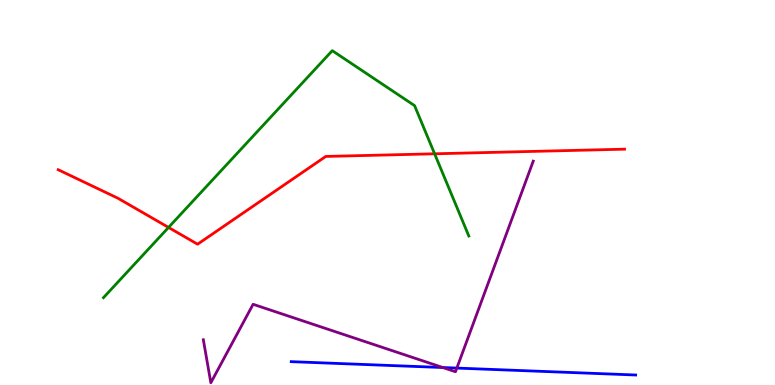[{'lines': ['blue', 'red'], 'intersections': []}, {'lines': ['green', 'red'], 'intersections': [{'x': 2.17, 'y': 4.09}, {'x': 5.61, 'y': 6.01}]}, {'lines': ['purple', 'red'], 'intersections': []}, {'lines': ['blue', 'green'], 'intersections': []}, {'lines': ['blue', 'purple'], 'intersections': [{'x': 5.71, 'y': 0.454}, {'x': 5.89, 'y': 0.44}]}, {'lines': ['green', 'purple'], 'intersections': []}]